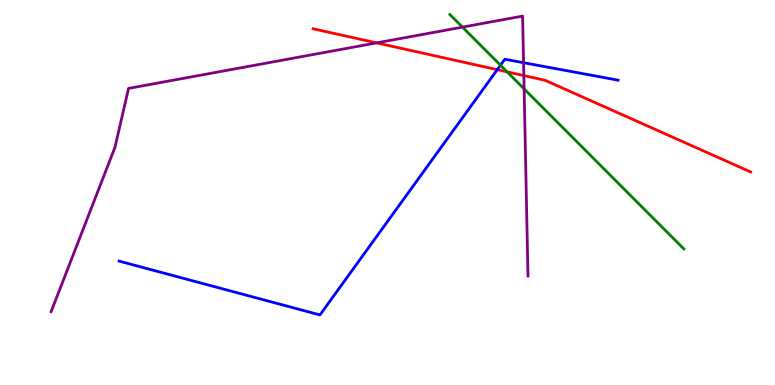[{'lines': ['blue', 'red'], 'intersections': [{'x': 6.42, 'y': 8.19}]}, {'lines': ['green', 'red'], 'intersections': [{'x': 6.54, 'y': 8.13}]}, {'lines': ['purple', 'red'], 'intersections': [{'x': 4.86, 'y': 8.89}, {'x': 6.76, 'y': 8.04}]}, {'lines': ['blue', 'green'], 'intersections': [{'x': 6.46, 'y': 8.31}]}, {'lines': ['blue', 'purple'], 'intersections': [{'x': 6.76, 'y': 8.37}]}, {'lines': ['green', 'purple'], 'intersections': [{'x': 5.97, 'y': 9.3}, {'x': 6.76, 'y': 7.69}]}]